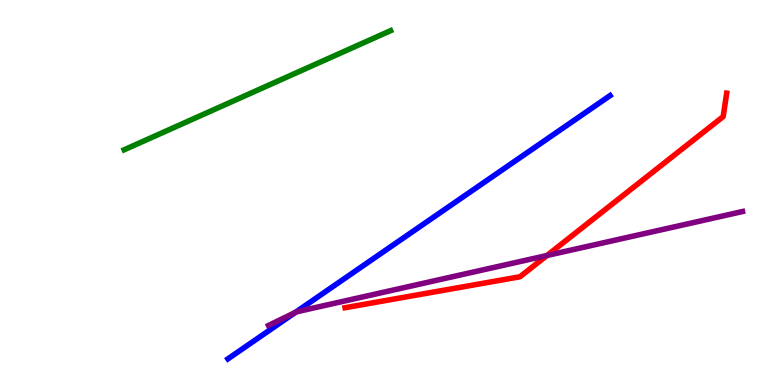[{'lines': ['blue', 'red'], 'intersections': []}, {'lines': ['green', 'red'], 'intersections': []}, {'lines': ['purple', 'red'], 'intersections': [{'x': 7.06, 'y': 3.36}]}, {'lines': ['blue', 'green'], 'intersections': []}, {'lines': ['blue', 'purple'], 'intersections': [{'x': 3.81, 'y': 1.88}]}, {'lines': ['green', 'purple'], 'intersections': []}]